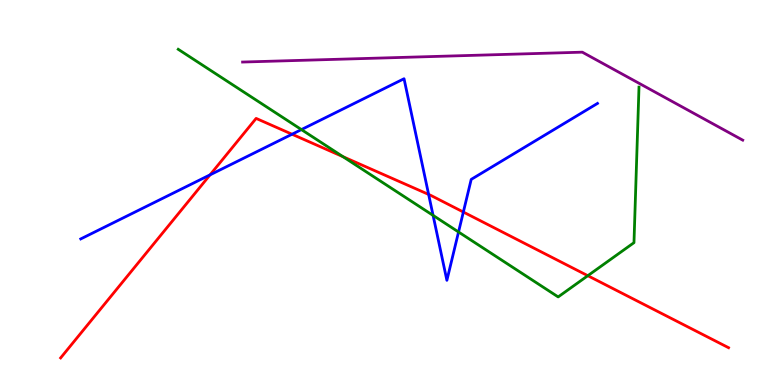[{'lines': ['blue', 'red'], 'intersections': [{'x': 2.71, 'y': 5.46}, {'x': 3.77, 'y': 6.51}, {'x': 5.53, 'y': 4.95}, {'x': 5.98, 'y': 4.49}]}, {'lines': ['green', 'red'], 'intersections': [{'x': 4.43, 'y': 5.93}, {'x': 7.58, 'y': 2.84}]}, {'lines': ['purple', 'red'], 'intersections': []}, {'lines': ['blue', 'green'], 'intersections': [{'x': 3.89, 'y': 6.63}, {'x': 5.59, 'y': 4.41}, {'x': 5.92, 'y': 3.97}]}, {'lines': ['blue', 'purple'], 'intersections': []}, {'lines': ['green', 'purple'], 'intersections': []}]